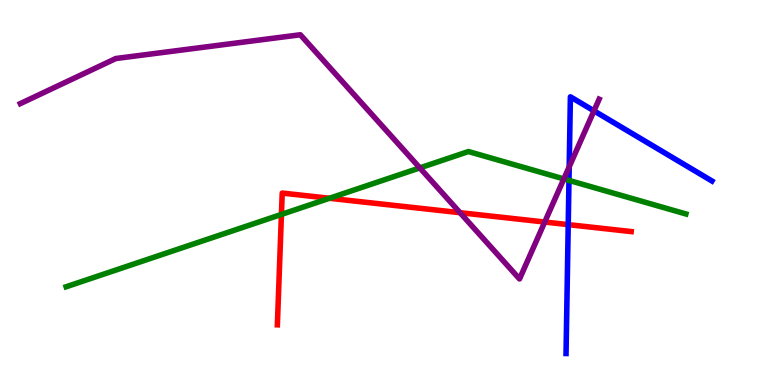[{'lines': ['blue', 'red'], 'intersections': [{'x': 7.33, 'y': 4.17}]}, {'lines': ['green', 'red'], 'intersections': [{'x': 3.63, 'y': 4.43}, {'x': 4.25, 'y': 4.85}]}, {'lines': ['purple', 'red'], 'intersections': [{'x': 5.94, 'y': 4.48}, {'x': 7.03, 'y': 4.23}]}, {'lines': ['blue', 'green'], 'intersections': [{'x': 7.34, 'y': 5.31}]}, {'lines': ['blue', 'purple'], 'intersections': [{'x': 7.34, 'y': 5.67}, {'x': 7.66, 'y': 7.12}]}, {'lines': ['green', 'purple'], 'intersections': [{'x': 5.42, 'y': 5.64}, {'x': 7.28, 'y': 5.35}]}]